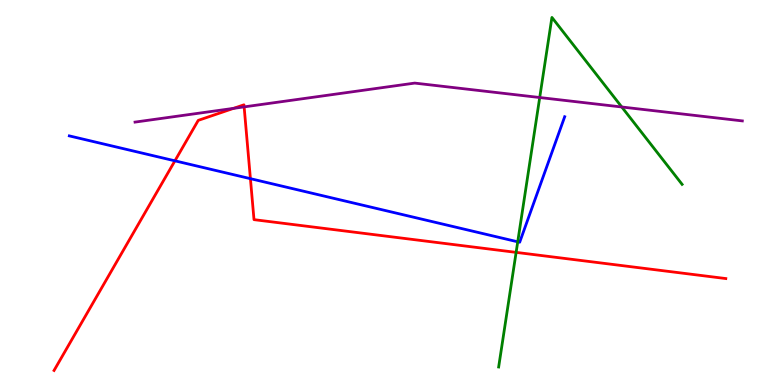[{'lines': ['blue', 'red'], 'intersections': [{'x': 2.26, 'y': 5.82}, {'x': 3.23, 'y': 5.36}]}, {'lines': ['green', 'red'], 'intersections': [{'x': 6.66, 'y': 3.44}]}, {'lines': ['purple', 'red'], 'intersections': [{'x': 3.01, 'y': 7.19}, {'x': 3.15, 'y': 7.22}]}, {'lines': ['blue', 'green'], 'intersections': [{'x': 6.68, 'y': 3.72}]}, {'lines': ['blue', 'purple'], 'intersections': []}, {'lines': ['green', 'purple'], 'intersections': [{'x': 6.96, 'y': 7.47}, {'x': 8.02, 'y': 7.22}]}]